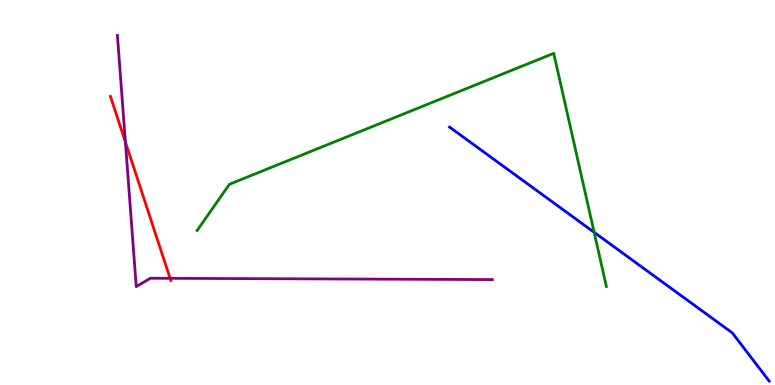[{'lines': ['blue', 'red'], 'intersections': []}, {'lines': ['green', 'red'], 'intersections': []}, {'lines': ['purple', 'red'], 'intersections': [{'x': 1.62, 'y': 6.31}, {'x': 2.2, 'y': 2.77}]}, {'lines': ['blue', 'green'], 'intersections': [{'x': 7.67, 'y': 3.97}]}, {'lines': ['blue', 'purple'], 'intersections': []}, {'lines': ['green', 'purple'], 'intersections': []}]